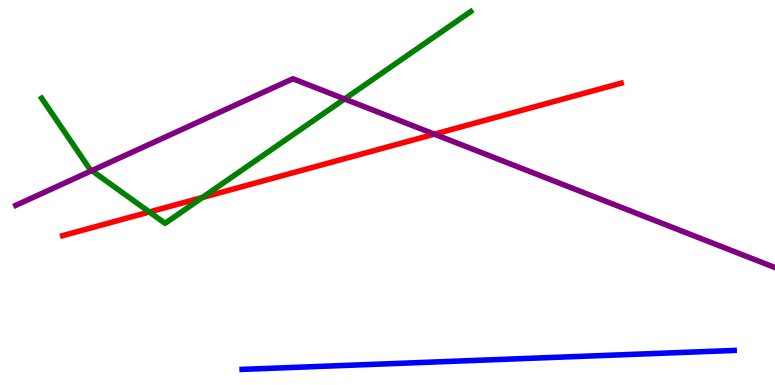[{'lines': ['blue', 'red'], 'intersections': []}, {'lines': ['green', 'red'], 'intersections': [{'x': 1.93, 'y': 4.49}, {'x': 2.61, 'y': 4.87}]}, {'lines': ['purple', 'red'], 'intersections': [{'x': 5.6, 'y': 6.52}]}, {'lines': ['blue', 'green'], 'intersections': []}, {'lines': ['blue', 'purple'], 'intersections': []}, {'lines': ['green', 'purple'], 'intersections': [{'x': 1.18, 'y': 5.57}, {'x': 4.45, 'y': 7.43}]}]